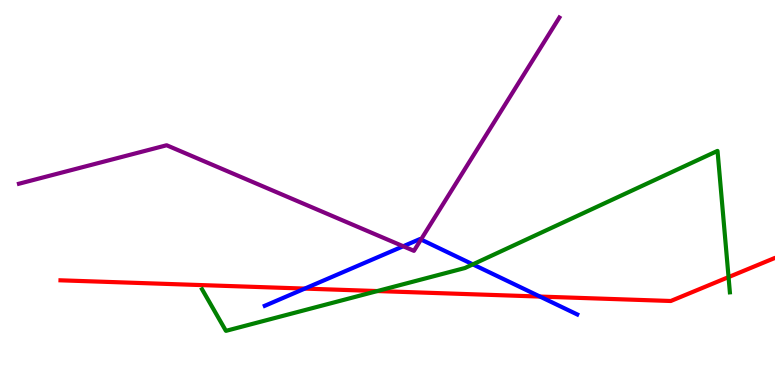[{'lines': ['blue', 'red'], 'intersections': [{'x': 3.93, 'y': 2.5}, {'x': 6.97, 'y': 2.3}]}, {'lines': ['green', 'red'], 'intersections': [{'x': 4.87, 'y': 2.44}, {'x': 9.4, 'y': 2.8}]}, {'lines': ['purple', 'red'], 'intersections': []}, {'lines': ['blue', 'green'], 'intersections': [{'x': 6.1, 'y': 3.13}]}, {'lines': ['blue', 'purple'], 'intersections': [{'x': 5.2, 'y': 3.6}, {'x': 5.43, 'y': 3.78}]}, {'lines': ['green', 'purple'], 'intersections': []}]